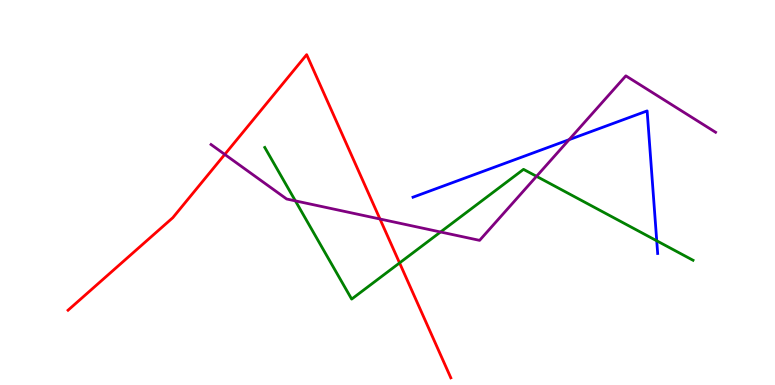[{'lines': ['blue', 'red'], 'intersections': []}, {'lines': ['green', 'red'], 'intersections': [{'x': 5.16, 'y': 3.17}]}, {'lines': ['purple', 'red'], 'intersections': [{'x': 2.9, 'y': 5.99}, {'x': 4.9, 'y': 4.31}]}, {'lines': ['blue', 'green'], 'intersections': [{'x': 8.47, 'y': 3.75}]}, {'lines': ['blue', 'purple'], 'intersections': [{'x': 7.34, 'y': 6.37}]}, {'lines': ['green', 'purple'], 'intersections': [{'x': 3.81, 'y': 4.78}, {'x': 5.68, 'y': 3.97}, {'x': 6.92, 'y': 5.42}]}]